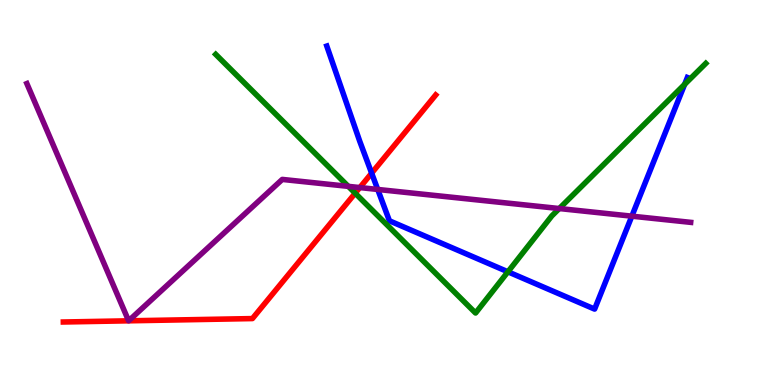[{'lines': ['blue', 'red'], 'intersections': [{'x': 4.8, 'y': 5.5}]}, {'lines': ['green', 'red'], 'intersections': [{'x': 4.58, 'y': 4.98}]}, {'lines': ['purple', 'red'], 'intersections': [{'x': 4.64, 'y': 5.13}]}, {'lines': ['blue', 'green'], 'intersections': [{'x': 6.55, 'y': 2.94}, {'x': 8.83, 'y': 7.81}]}, {'lines': ['blue', 'purple'], 'intersections': [{'x': 4.87, 'y': 5.08}, {'x': 8.15, 'y': 4.39}]}, {'lines': ['green', 'purple'], 'intersections': [{'x': 4.49, 'y': 5.16}, {'x': 7.22, 'y': 4.58}]}]